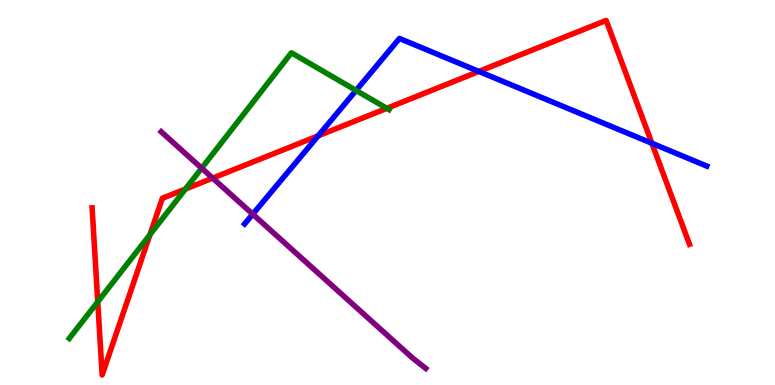[{'lines': ['blue', 'red'], 'intersections': [{'x': 4.11, 'y': 6.47}, {'x': 6.18, 'y': 8.14}, {'x': 8.41, 'y': 6.28}]}, {'lines': ['green', 'red'], 'intersections': [{'x': 1.26, 'y': 2.16}, {'x': 1.93, 'y': 3.9}, {'x': 2.39, 'y': 5.09}, {'x': 4.99, 'y': 7.19}]}, {'lines': ['purple', 'red'], 'intersections': [{'x': 2.74, 'y': 5.37}]}, {'lines': ['blue', 'green'], 'intersections': [{'x': 4.59, 'y': 7.65}]}, {'lines': ['blue', 'purple'], 'intersections': [{'x': 3.26, 'y': 4.44}]}, {'lines': ['green', 'purple'], 'intersections': [{'x': 2.6, 'y': 5.63}]}]